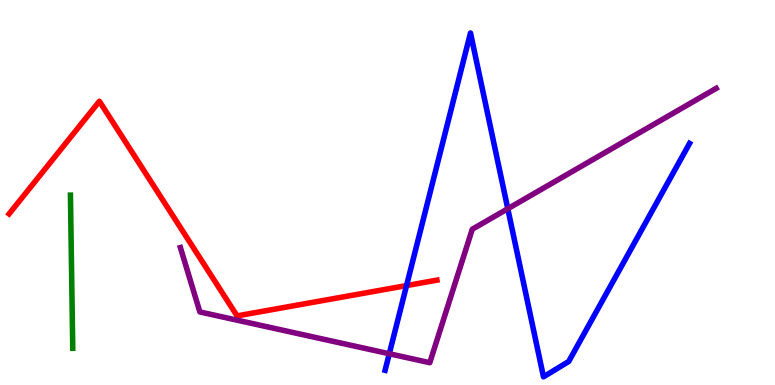[{'lines': ['blue', 'red'], 'intersections': [{'x': 5.25, 'y': 2.58}]}, {'lines': ['green', 'red'], 'intersections': []}, {'lines': ['purple', 'red'], 'intersections': []}, {'lines': ['blue', 'green'], 'intersections': []}, {'lines': ['blue', 'purple'], 'intersections': [{'x': 5.02, 'y': 0.811}, {'x': 6.55, 'y': 4.58}]}, {'lines': ['green', 'purple'], 'intersections': []}]